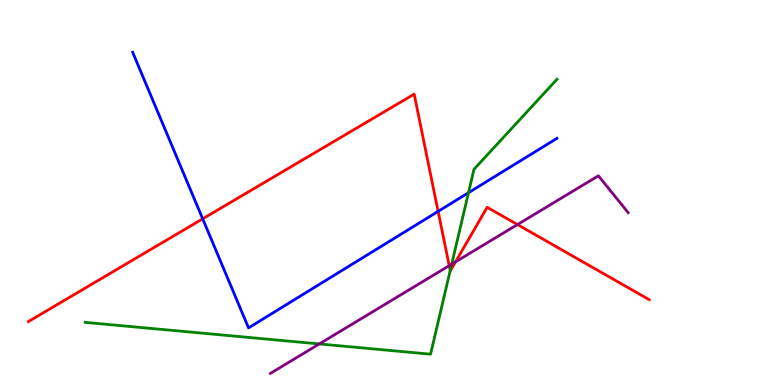[{'lines': ['blue', 'red'], 'intersections': [{'x': 2.62, 'y': 4.32}, {'x': 5.65, 'y': 4.51}]}, {'lines': ['green', 'red'], 'intersections': [{'x': 5.81, 'y': 2.97}]}, {'lines': ['purple', 'red'], 'intersections': [{'x': 5.8, 'y': 3.1}, {'x': 5.88, 'y': 3.2}, {'x': 6.68, 'y': 4.17}]}, {'lines': ['blue', 'green'], 'intersections': [{'x': 6.04, 'y': 4.99}]}, {'lines': ['blue', 'purple'], 'intersections': []}, {'lines': ['green', 'purple'], 'intersections': [{'x': 4.12, 'y': 1.07}, {'x': 5.83, 'y': 3.14}]}]